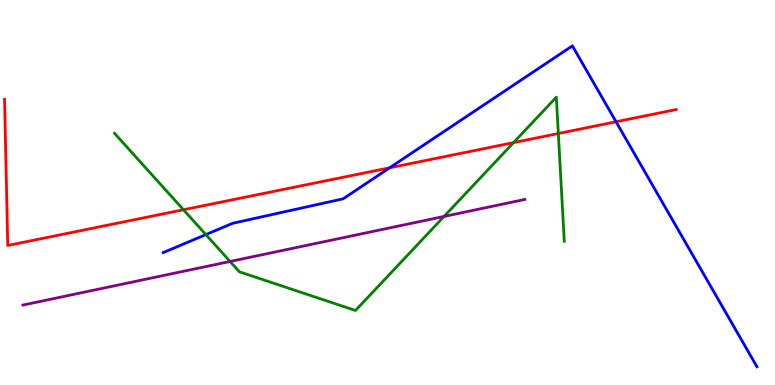[{'lines': ['blue', 'red'], 'intersections': [{'x': 5.03, 'y': 5.64}, {'x': 7.95, 'y': 6.84}]}, {'lines': ['green', 'red'], 'intersections': [{'x': 2.37, 'y': 4.55}, {'x': 6.63, 'y': 6.3}, {'x': 7.2, 'y': 6.53}]}, {'lines': ['purple', 'red'], 'intersections': []}, {'lines': ['blue', 'green'], 'intersections': [{'x': 2.66, 'y': 3.91}]}, {'lines': ['blue', 'purple'], 'intersections': []}, {'lines': ['green', 'purple'], 'intersections': [{'x': 2.97, 'y': 3.21}, {'x': 5.73, 'y': 4.38}]}]